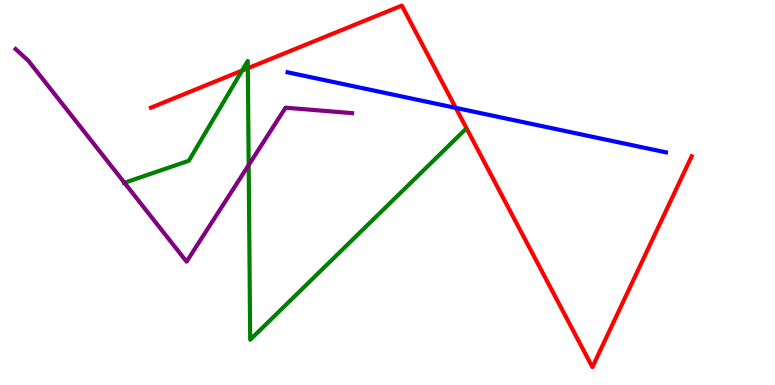[{'lines': ['blue', 'red'], 'intersections': [{'x': 5.88, 'y': 7.2}]}, {'lines': ['green', 'red'], 'intersections': [{'x': 3.12, 'y': 8.17}, {'x': 3.2, 'y': 8.23}]}, {'lines': ['purple', 'red'], 'intersections': []}, {'lines': ['blue', 'green'], 'intersections': []}, {'lines': ['blue', 'purple'], 'intersections': []}, {'lines': ['green', 'purple'], 'intersections': [{'x': 1.61, 'y': 5.25}, {'x': 3.21, 'y': 5.71}]}]